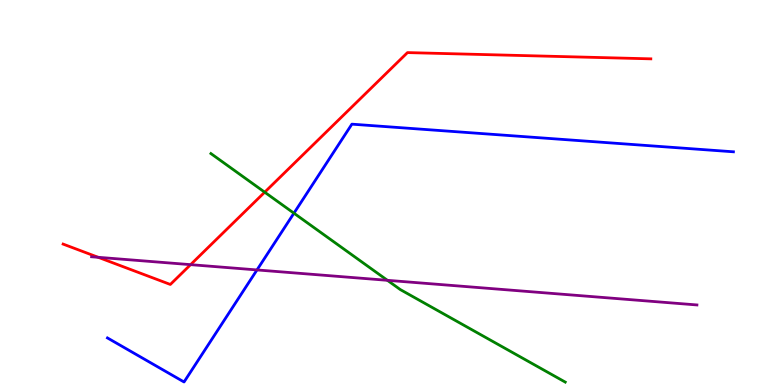[{'lines': ['blue', 'red'], 'intersections': []}, {'lines': ['green', 'red'], 'intersections': [{'x': 3.42, 'y': 5.01}]}, {'lines': ['purple', 'red'], 'intersections': [{'x': 1.27, 'y': 3.32}, {'x': 2.46, 'y': 3.13}]}, {'lines': ['blue', 'green'], 'intersections': [{'x': 3.79, 'y': 4.46}]}, {'lines': ['blue', 'purple'], 'intersections': [{'x': 3.32, 'y': 2.99}]}, {'lines': ['green', 'purple'], 'intersections': [{'x': 5.0, 'y': 2.72}]}]